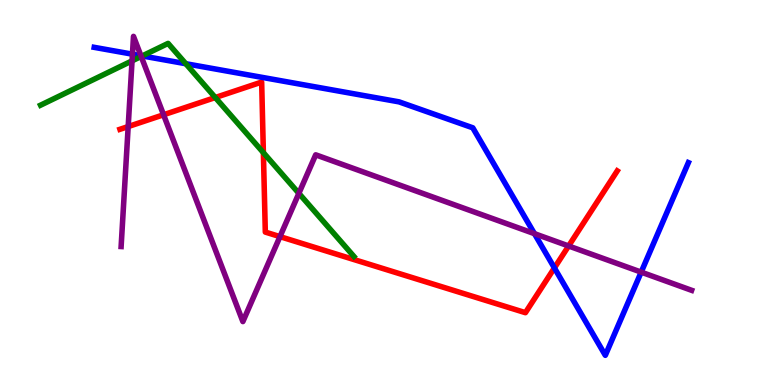[{'lines': ['blue', 'red'], 'intersections': [{'x': 7.15, 'y': 3.04}]}, {'lines': ['green', 'red'], 'intersections': [{'x': 2.78, 'y': 7.47}, {'x': 3.4, 'y': 6.03}]}, {'lines': ['purple', 'red'], 'intersections': [{'x': 1.65, 'y': 6.71}, {'x': 2.11, 'y': 7.02}, {'x': 3.61, 'y': 3.85}, {'x': 7.34, 'y': 3.61}]}, {'lines': ['blue', 'green'], 'intersections': [{'x': 1.84, 'y': 8.55}, {'x': 2.4, 'y': 8.34}]}, {'lines': ['blue', 'purple'], 'intersections': [{'x': 1.71, 'y': 8.59}, {'x': 1.82, 'y': 8.55}, {'x': 6.9, 'y': 3.93}, {'x': 8.27, 'y': 2.93}]}, {'lines': ['green', 'purple'], 'intersections': [{'x': 1.7, 'y': 8.42}, {'x': 1.82, 'y': 8.53}, {'x': 3.86, 'y': 4.98}]}]